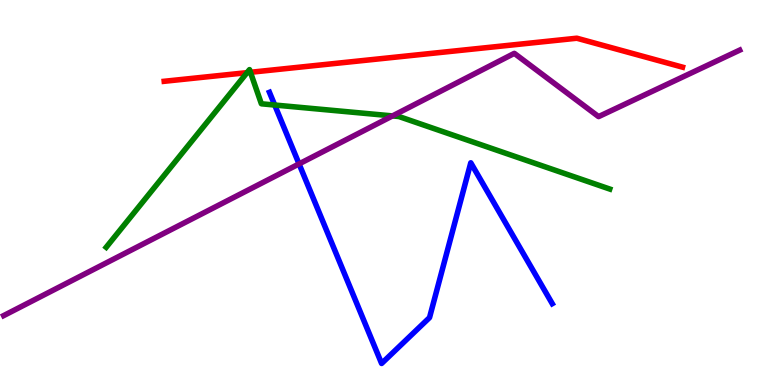[{'lines': ['blue', 'red'], 'intersections': []}, {'lines': ['green', 'red'], 'intersections': [{'x': 3.19, 'y': 8.11}, {'x': 3.23, 'y': 8.12}]}, {'lines': ['purple', 'red'], 'intersections': []}, {'lines': ['blue', 'green'], 'intersections': [{'x': 3.54, 'y': 7.27}]}, {'lines': ['blue', 'purple'], 'intersections': [{'x': 3.86, 'y': 5.74}]}, {'lines': ['green', 'purple'], 'intersections': [{'x': 5.06, 'y': 6.99}]}]